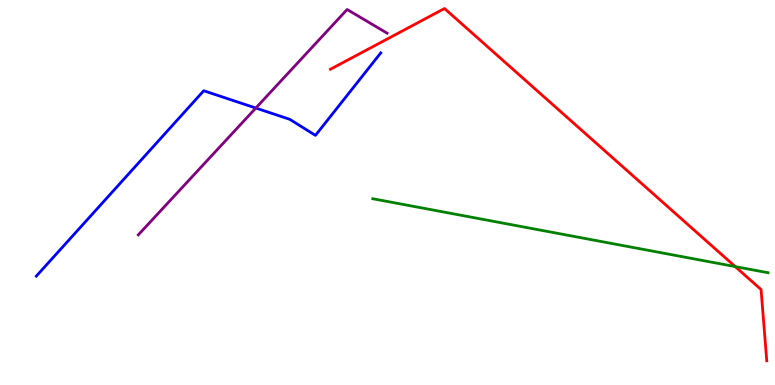[{'lines': ['blue', 'red'], 'intersections': []}, {'lines': ['green', 'red'], 'intersections': [{'x': 9.49, 'y': 3.08}]}, {'lines': ['purple', 'red'], 'intersections': []}, {'lines': ['blue', 'green'], 'intersections': []}, {'lines': ['blue', 'purple'], 'intersections': [{'x': 3.3, 'y': 7.19}]}, {'lines': ['green', 'purple'], 'intersections': []}]